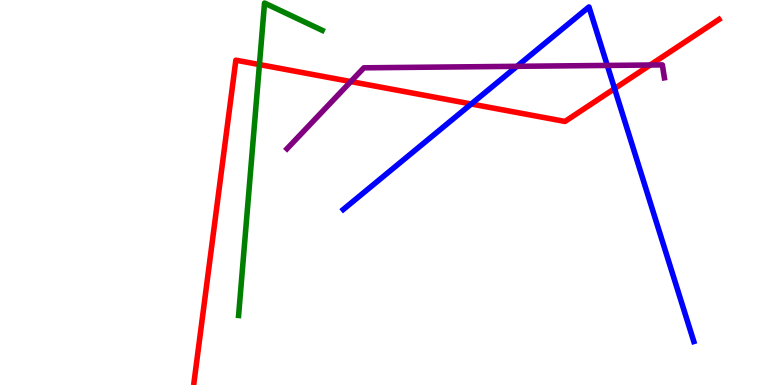[{'lines': ['blue', 'red'], 'intersections': [{'x': 6.08, 'y': 7.3}, {'x': 7.93, 'y': 7.7}]}, {'lines': ['green', 'red'], 'intersections': [{'x': 3.35, 'y': 8.32}]}, {'lines': ['purple', 'red'], 'intersections': [{'x': 4.53, 'y': 7.88}, {'x': 8.39, 'y': 8.31}]}, {'lines': ['blue', 'green'], 'intersections': []}, {'lines': ['blue', 'purple'], 'intersections': [{'x': 6.67, 'y': 8.28}, {'x': 7.84, 'y': 8.3}]}, {'lines': ['green', 'purple'], 'intersections': []}]